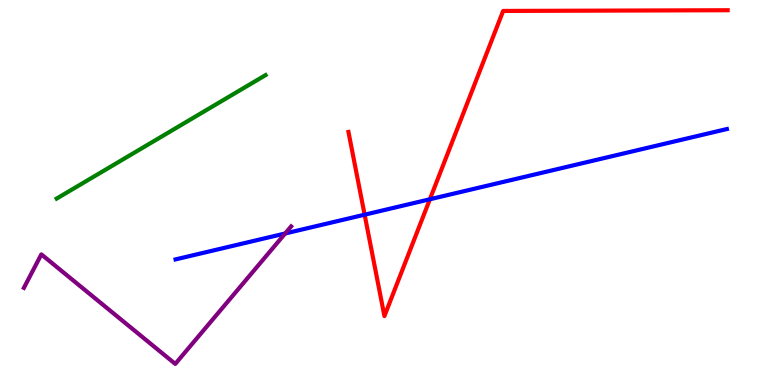[{'lines': ['blue', 'red'], 'intersections': [{'x': 4.7, 'y': 4.42}, {'x': 5.55, 'y': 4.82}]}, {'lines': ['green', 'red'], 'intersections': []}, {'lines': ['purple', 'red'], 'intersections': []}, {'lines': ['blue', 'green'], 'intersections': []}, {'lines': ['blue', 'purple'], 'intersections': [{'x': 3.68, 'y': 3.94}]}, {'lines': ['green', 'purple'], 'intersections': []}]